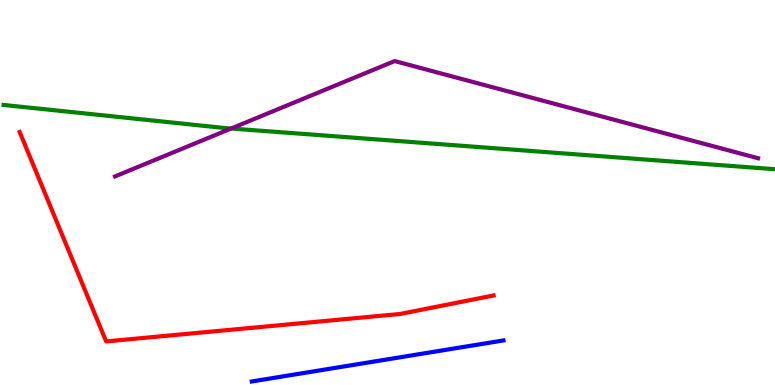[{'lines': ['blue', 'red'], 'intersections': []}, {'lines': ['green', 'red'], 'intersections': []}, {'lines': ['purple', 'red'], 'intersections': []}, {'lines': ['blue', 'green'], 'intersections': []}, {'lines': ['blue', 'purple'], 'intersections': []}, {'lines': ['green', 'purple'], 'intersections': [{'x': 2.98, 'y': 6.66}]}]